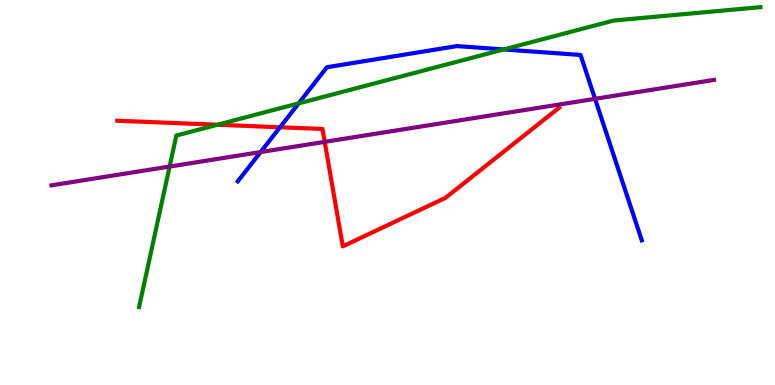[{'lines': ['blue', 'red'], 'intersections': [{'x': 3.61, 'y': 6.69}]}, {'lines': ['green', 'red'], 'intersections': [{'x': 2.81, 'y': 6.76}]}, {'lines': ['purple', 'red'], 'intersections': [{'x': 4.19, 'y': 6.32}]}, {'lines': ['blue', 'green'], 'intersections': [{'x': 3.85, 'y': 7.31}, {'x': 6.5, 'y': 8.72}]}, {'lines': ['blue', 'purple'], 'intersections': [{'x': 3.36, 'y': 6.05}, {'x': 7.68, 'y': 7.43}]}, {'lines': ['green', 'purple'], 'intersections': [{'x': 2.19, 'y': 5.67}]}]